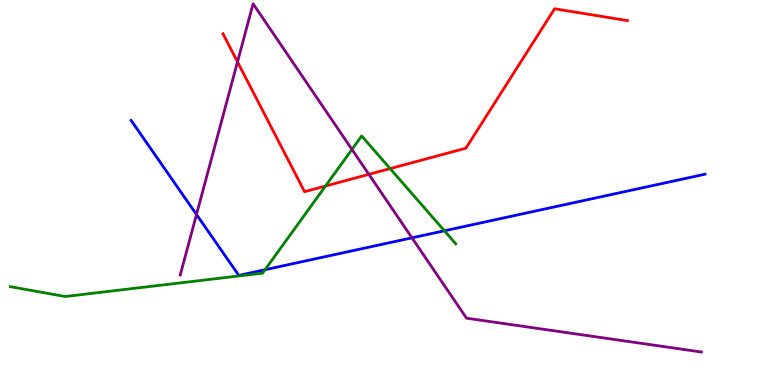[{'lines': ['blue', 'red'], 'intersections': []}, {'lines': ['green', 'red'], 'intersections': [{'x': 4.2, 'y': 5.17}, {'x': 5.03, 'y': 5.62}]}, {'lines': ['purple', 'red'], 'intersections': [{'x': 3.06, 'y': 8.39}, {'x': 4.76, 'y': 5.47}]}, {'lines': ['blue', 'green'], 'intersections': [{'x': 3.42, 'y': 2.99}, {'x': 5.73, 'y': 4.01}]}, {'lines': ['blue', 'purple'], 'intersections': [{'x': 2.54, 'y': 4.43}, {'x': 5.32, 'y': 3.82}]}, {'lines': ['green', 'purple'], 'intersections': [{'x': 4.54, 'y': 6.12}]}]